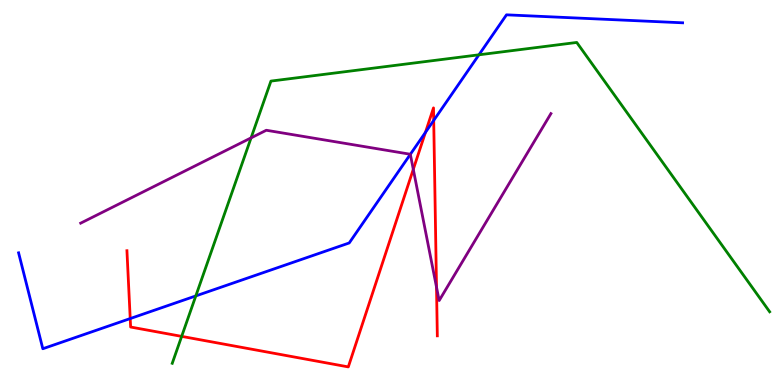[{'lines': ['blue', 'red'], 'intersections': [{'x': 1.68, 'y': 1.73}, {'x': 5.49, 'y': 6.56}, {'x': 5.6, 'y': 6.87}]}, {'lines': ['green', 'red'], 'intersections': [{'x': 2.34, 'y': 1.26}]}, {'lines': ['purple', 'red'], 'intersections': [{'x': 5.33, 'y': 5.6}, {'x': 5.63, 'y': 2.54}]}, {'lines': ['blue', 'green'], 'intersections': [{'x': 2.53, 'y': 2.31}, {'x': 6.18, 'y': 8.58}]}, {'lines': ['blue', 'purple'], 'intersections': [{'x': 5.29, 'y': 5.99}]}, {'lines': ['green', 'purple'], 'intersections': [{'x': 3.24, 'y': 6.42}]}]